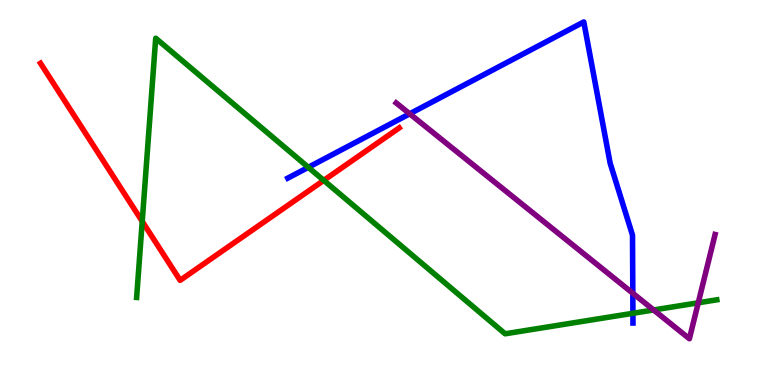[{'lines': ['blue', 'red'], 'intersections': []}, {'lines': ['green', 'red'], 'intersections': [{'x': 1.84, 'y': 4.25}, {'x': 4.18, 'y': 5.31}]}, {'lines': ['purple', 'red'], 'intersections': []}, {'lines': ['blue', 'green'], 'intersections': [{'x': 3.98, 'y': 5.65}, {'x': 8.17, 'y': 1.86}]}, {'lines': ['blue', 'purple'], 'intersections': [{'x': 5.29, 'y': 7.04}, {'x': 8.17, 'y': 2.38}]}, {'lines': ['green', 'purple'], 'intersections': [{'x': 8.43, 'y': 1.95}, {'x': 9.01, 'y': 2.13}]}]